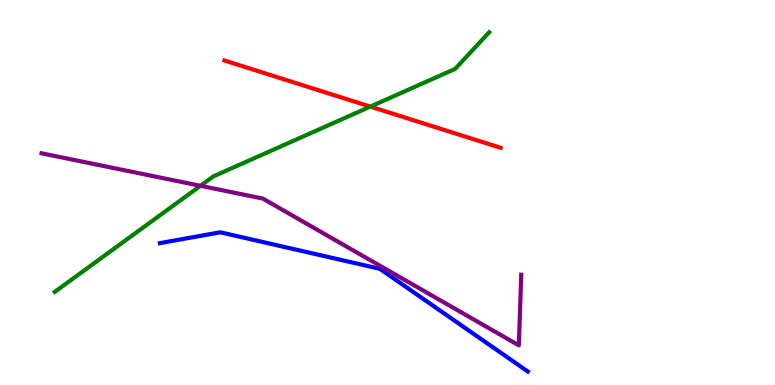[{'lines': ['blue', 'red'], 'intersections': []}, {'lines': ['green', 'red'], 'intersections': [{'x': 4.78, 'y': 7.23}]}, {'lines': ['purple', 'red'], 'intersections': []}, {'lines': ['blue', 'green'], 'intersections': []}, {'lines': ['blue', 'purple'], 'intersections': []}, {'lines': ['green', 'purple'], 'intersections': [{'x': 2.59, 'y': 5.17}]}]